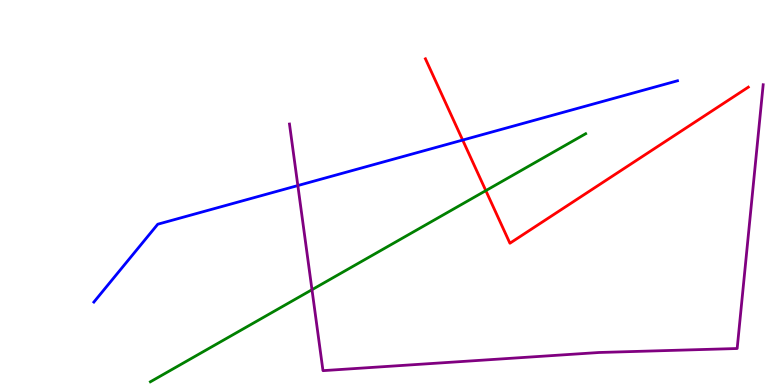[{'lines': ['blue', 'red'], 'intersections': [{'x': 5.97, 'y': 6.36}]}, {'lines': ['green', 'red'], 'intersections': [{'x': 6.27, 'y': 5.05}]}, {'lines': ['purple', 'red'], 'intersections': []}, {'lines': ['blue', 'green'], 'intersections': []}, {'lines': ['blue', 'purple'], 'intersections': [{'x': 3.84, 'y': 5.18}]}, {'lines': ['green', 'purple'], 'intersections': [{'x': 4.03, 'y': 2.48}]}]